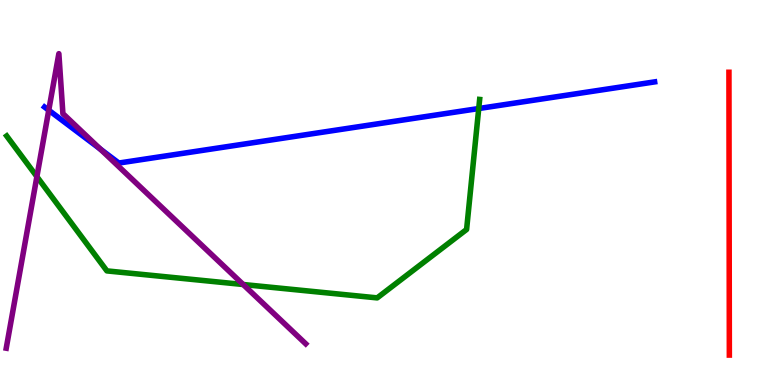[{'lines': ['blue', 'red'], 'intersections': []}, {'lines': ['green', 'red'], 'intersections': []}, {'lines': ['purple', 'red'], 'intersections': []}, {'lines': ['blue', 'green'], 'intersections': [{'x': 6.18, 'y': 7.18}]}, {'lines': ['blue', 'purple'], 'intersections': [{'x': 0.629, 'y': 7.14}, {'x': 1.29, 'y': 6.13}]}, {'lines': ['green', 'purple'], 'intersections': [{'x': 0.476, 'y': 5.41}, {'x': 3.14, 'y': 2.61}]}]